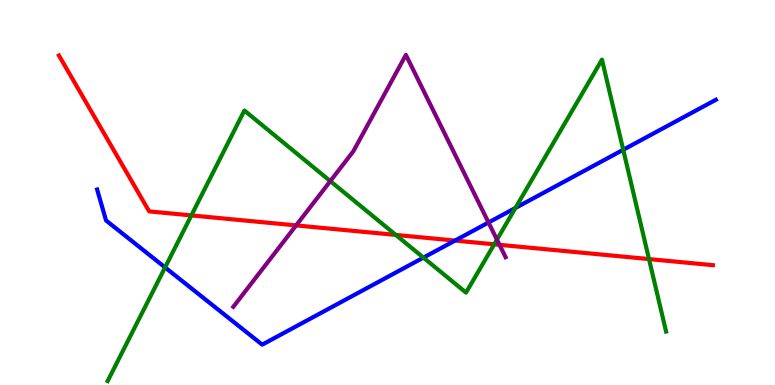[{'lines': ['blue', 'red'], 'intersections': [{'x': 5.87, 'y': 3.75}]}, {'lines': ['green', 'red'], 'intersections': [{'x': 2.47, 'y': 4.4}, {'x': 5.11, 'y': 3.9}, {'x': 6.38, 'y': 3.65}, {'x': 8.37, 'y': 3.27}]}, {'lines': ['purple', 'red'], 'intersections': [{'x': 3.82, 'y': 4.15}, {'x': 6.45, 'y': 3.64}]}, {'lines': ['blue', 'green'], 'intersections': [{'x': 2.13, 'y': 3.05}, {'x': 5.46, 'y': 3.31}, {'x': 6.65, 'y': 4.6}, {'x': 8.04, 'y': 6.11}]}, {'lines': ['blue', 'purple'], 'intersections': [{'x': 6.3, 'y': 4.22}]}, {'lines': ['green', 'purple'], 'intersections': [{'x': 4.26, 'y': 5.3}, {'x': 6.41, 'y': 3.78}]}]